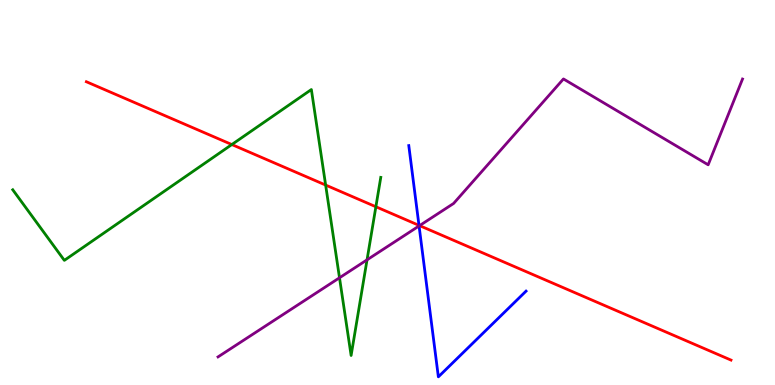[{'lines': ['blue', 'red'], 'intersections': [{'x': 5.41, 'y': 4.15}]}, {'lines': ['green', 'red'], 'intersections': [{'x': 2.99, 'y': 6.25}, {'x': 4.2, 'y': 5.19}, {'x': 4.85, 'y': 4.63}]}, {'lines': ['purple', 'red'], 'intersections': [{'x': 5.41, 'y': 4.14}]}, {'lines': ['blue', 'green'], 'intersections': []}, {'lines': ['blue', 'purple'], 'intersections': [{'x': 5.41, 'y': 4.13}]}, {'lines': ['green', 'purple'], 'intersections': [{'x': 4.38, 'y': 2.78}, {'x': 4.74, 'y': 3.25}]}]